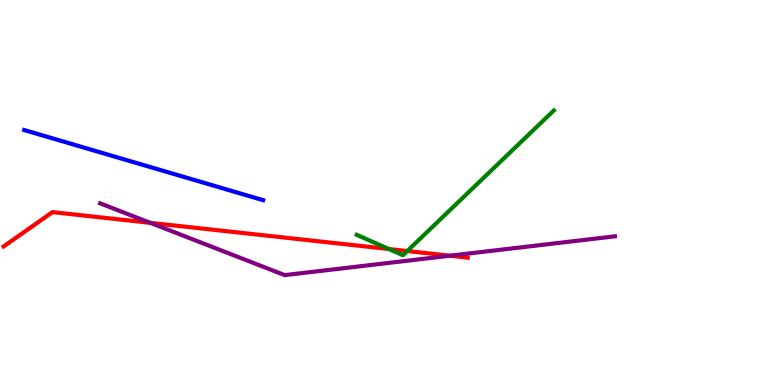[{'lines': ['blue', 'red'], 'intersections': []}, {'lines': ['green', 'red'], 'intersections': [{'x': 5.02, 'y': 3.53}, {'x': 5.26, 'y': 3.48}]}, {'lines': ['purple', 'red'], 'intersections': [{'x': 1.94, 'y': 4.21}, {'x': 5.81, 'y': 3.36}]}, {'lines': ['blue', 'green'], 'intersections': []}, {'lines': ['blue', 'purple'], 'intersections': []}, {'lines': ['green', 'purple'], 'intersections': []}]